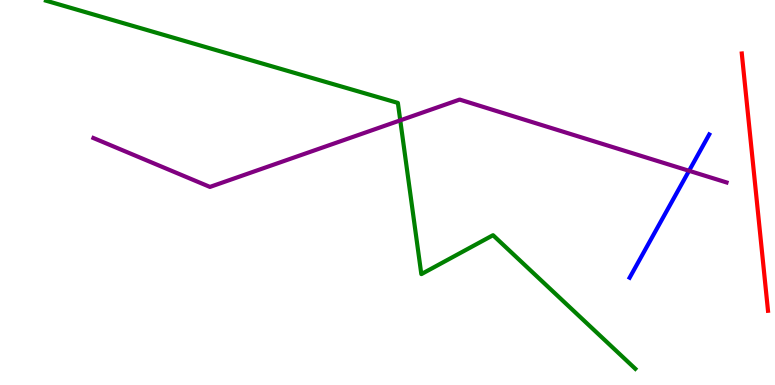[{'lines': ['blue', 'red'], 'intersections': []}, {'lines': ['green', 'red'], 'intersections': []}, {'lines': ['purple', 'red'], 'intersections': []}, {'lines': ['blue', 'green'], 'intersections': []}, {'lines': ['blue', 'purple'], 'intersections': [{'x': 8.89, 'y': 5.56}]}, {'lines': ['green', 'purple'], 'intersections': [{'x': 5.16, 'y': 6.87}]}]